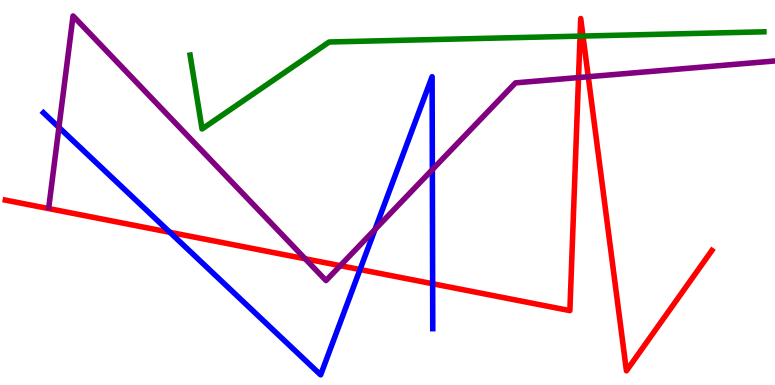[{'lines': ['blue', 'red'], 'intersections': [{'x': 2.19, 'y': 3.97}, {'x': 4.65, 'y': 3.0}, {'x': 5.58, 'y': 2.63}]}, {'lines': ['green', 'red'], 'intersections': [{'x': 7.48, 'y': 9.06}, {'x': 7.52, 'y': 9.06}]}, {'lines': ['purple', 'red'], 'intersections': [{'x': 3.94, 'y': 3.28}, {'x': 4.39, 'y': 3.1}, {'x': 7.46, 'y': 7.99}, {'x': 7.59, 'y': 8.01}]}, {'lines': ['blue', 'green'], 'intersections': []}, {'lines': ['blue', 'purple'], 'intersections': [{'x': 0.76, 'y': 6.69}, {'x': 4.84, 'y': 4.04}, {'x': 5.58, 'y': 5.59}]}, {'lines': ['green', 'purple'], 'intersections': []}]